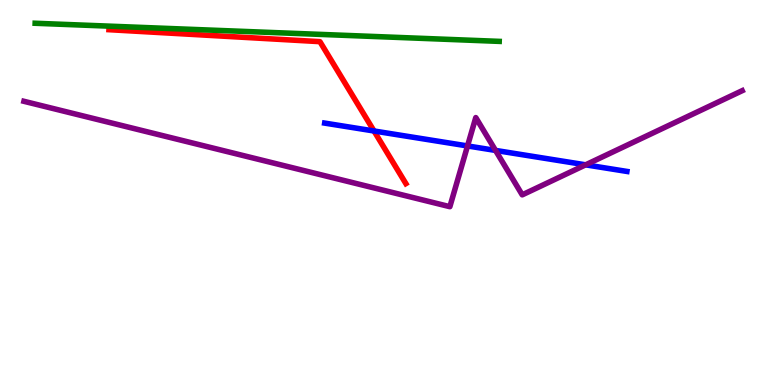[{'lines': ['blue', 'red'], 'intersections': [{'x': 4.83, 'y': 6.6}]}, {'lines': ['green', 'red'], 'intersections': []}, {'lines': ['purple', 'red'], 'intersections': []}, {'lines': ['blue', 'green'], 'intersections': []}, {'lines': ['blue', 'purple'], 'intersections': [{'x': 6.03, 'y': 6.21}, {'x': 6.39, 'y': 6.09}, {'x': 7.56, 'y': 5.72}]}, {'lines': ['green', 'purple'], 'intersections': []}]